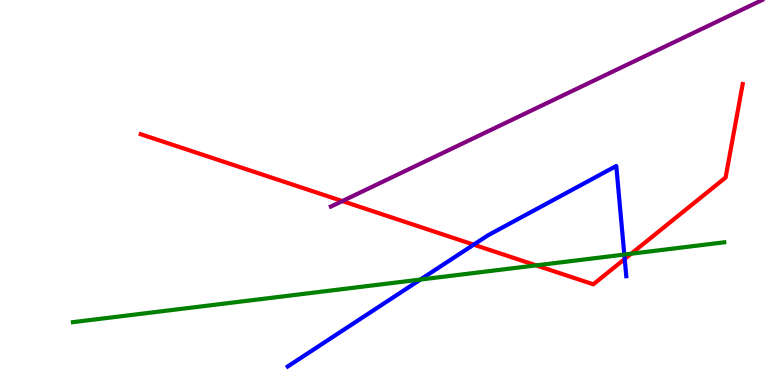[{'lines': ['blue', 'red'], 'intersections': [{'x': 6.11, 'y': 3.65}, {'x': 8.06, 'y': 3.27}]}, {'lines': ['green', 'red'], 'intersections': [{'x': 6.92, 'y': 3.11}, {'x': 8.14, 'y': 3.41}]}, {'lines': ['purple', 'red'], 'intersections': [{'x': 4.42, 'y': 4.78}]}, {'lines': ['blue', 'green'], 'intersections': [{'x': 5.42, 'y': 2.74}, {'x': 8.06, 'y': 3.39}]}, {'lines': ['blue', 'purple'], 'intersections': []}, {'lines': ['green', 'purple'], 'intersections': []}]